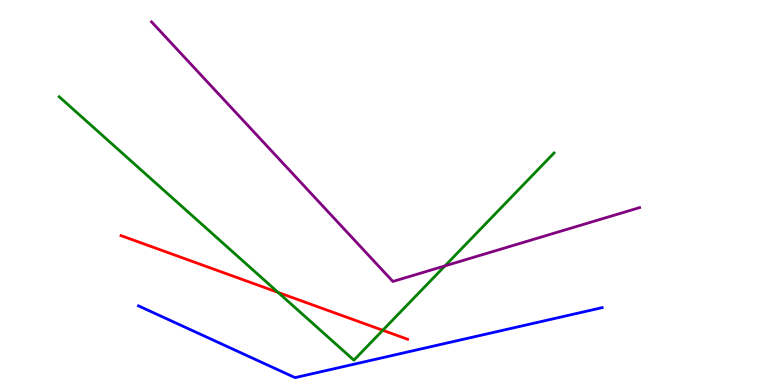[{'lines': ['blue', 'red'], 'intersections': []}, {'lines': ['green', 'red'], 'intersections': [{'x': 3.59, 'y': 2.4}, {'x': 4.94, 'y': 1.42}]}, {'lines': ['purple', 'red'], 'intersections': []}, {'lines': ['blue', 'green'], 'intersections': []}, {'lines': ['blue', 'purple'], 'intersections': []}, {'lines': ['green', 'purple'], 'intersections': [{'x': 5.74, 'y': 3.09}]}]